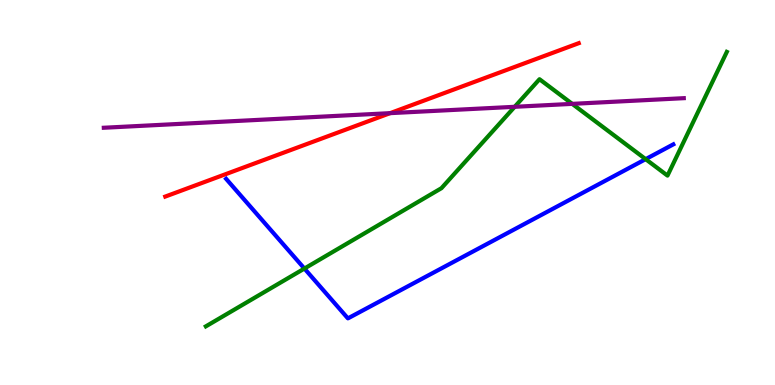[{'lines': ['blue', 'red'], 'intersections': []}, {'lines': ['green', 'red'], 'intersections': []}, {'lines': ['purple', 'red'], 'intersections': [{'x': 5.03, 'y': 7.06}]}, {'lines': ['blue', 'green'], 'intersections': [{'x': 3.93, 'y': 3.02}, {'x': 8.33, 'y': 5.87}]}, {'lines': ['blue', 'purple'], 'intersections': []}, {'lines': ['green', 'purple'], 'intersections': [{'x': 6.64, 'y': 7.23}, {'x': 7.38, 'y': 7.3}]}]